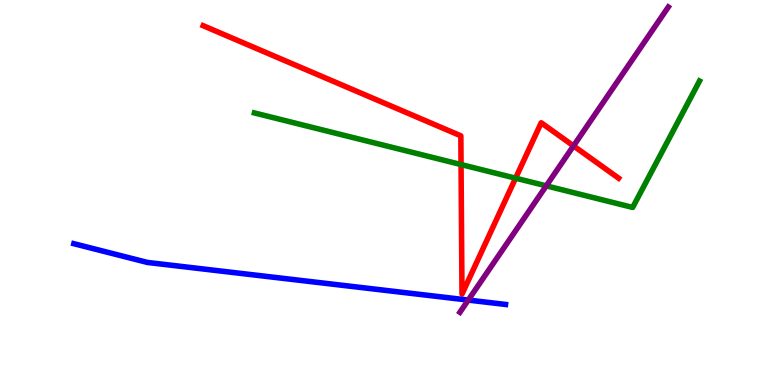[{'lines': ['blue', 'red'], 'intersections': []}, {'lines': ['green', 'red'], 'intersections': [{'x': 5.95, 'y': 5.73}, {'x': 6.65, 'y': 5.37}]}, {'lines': ['purple', 'red'], 'intersections': [{'x': 7.4, 'y': 6.21}]}, {'lines': ['blue', 'green'], 'intersections': []}, {'lines': ['blue', 'purple'], 'intersections': [{'x': 6.04, 'y': 2.21}]}, {'lines': ['green', 'purple'], 'intersections': [{'x': 7.05, 'y': 5.17}]}]